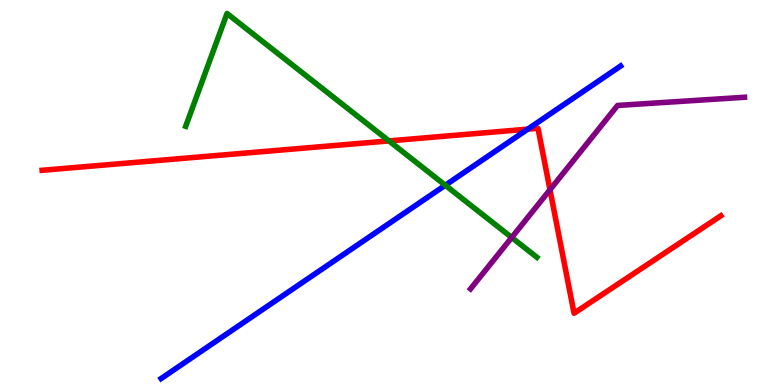[{'lines': ['blue', 'red'], 'intersections': [{'x': 6.81, 'y': 6.65}]}, {'lines': ['green', 'red'], 'intersections': [{'x': 5.02, 'y': 6.34}]}, {'lines': ['purple', 'red'], 'intersections': [{'x': 7.1, 'y': 5.07}]}, {'lines': ['blue', 'green'], 'intersections': [{'x': 5.75, 'y': 5.19}]}, {'lines': ['blue', 'purple'], 'intersections': []}, {'lines': ['green', 'purple'], 'intersections': [{'x': 6.6, 'y': 3.83}]}]